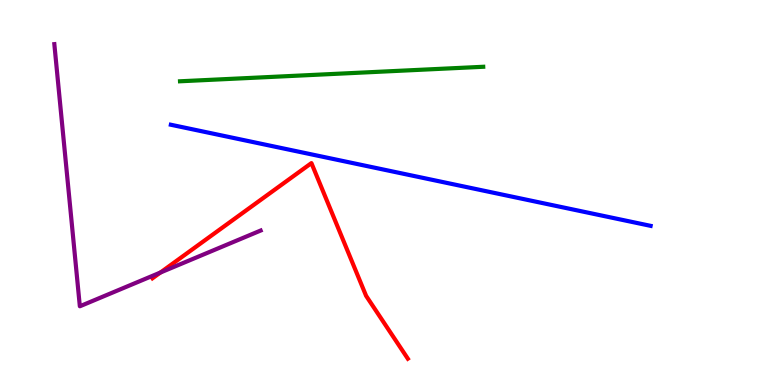[{'lines': ['blue', 'red'], 'intersections': []}, {'lines': ['green', 'red'], 'intersections': []}, {'lines': ['purple', 'red'], 'intersections': [{'x': 2.07, 'y': 2.92}]}, {'lines': ['blue', 'green'], 'intersections': []}, {'lines': ['blue', 'purple'], 'intersections': []}, {'lines': ['green', 'purple'], 'intersections': []}]